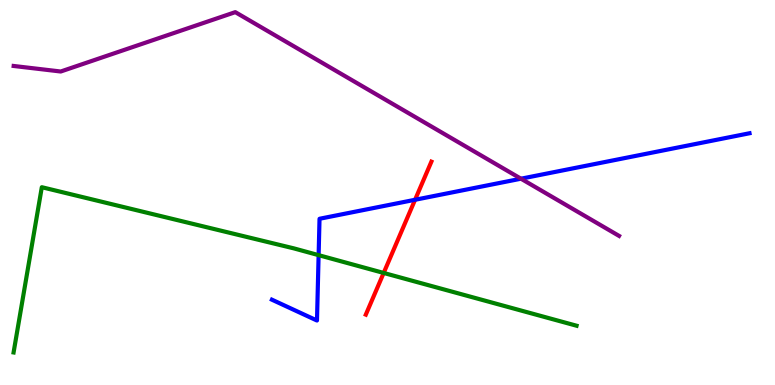[{'lines': ['blue', 'red'], 'intersections': [{'x': 5.36, 'y': 4.81}]}, {'lines': ['green', 'red'], 'intersections': [{'x': 4.95, 'y': 2.91}]}, {'lines': ['purple', 'red'], 'intersections': []}, {'lines': ['blue', 'green'], 'intersections': [{'x': 4.11, 'y': 3.37}]}, {'lines': ['blue', 'purple'], 'intersections': [{'x': 6.72, 'y': 5.36}]}, {'lines': ['green', 'purple'], 'intersections': []}]